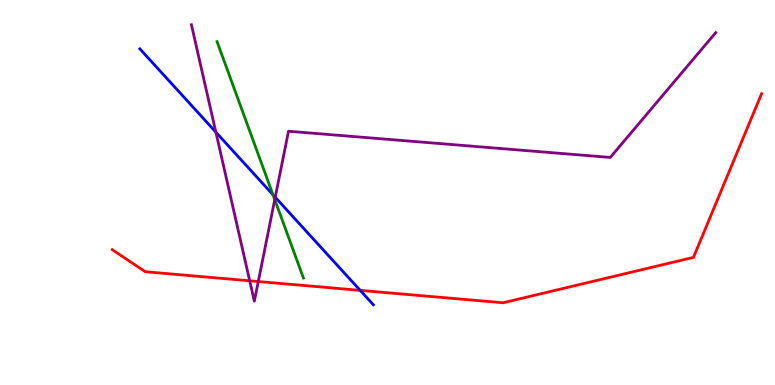[{'lines': ['blue', 'red'], 'intersections': [{'x': 4.65, 'y': 2.46}]}, {'lines': ['green', 'red'], 'intersections': []}, {'lines': ['purple', 'red'], 'intersections': [{'x': 3.22, 'y': 2.71}, {'x': 3.33, 'y': 2.69}]}, {'lines': ['blue', 'green'], 'intersections': [{'x': 3.52, 'y': 4.94}]}, {'lines': ['blue', 'purple'], 'intersections': [{'x': 2.79, 'y': 6.57}, {'x': 3.55, 'y': 4.88}]}, {'lines': ['green', 'purple'], 'intersections': [{'x': 3.55, 'y': 4.82}]}]